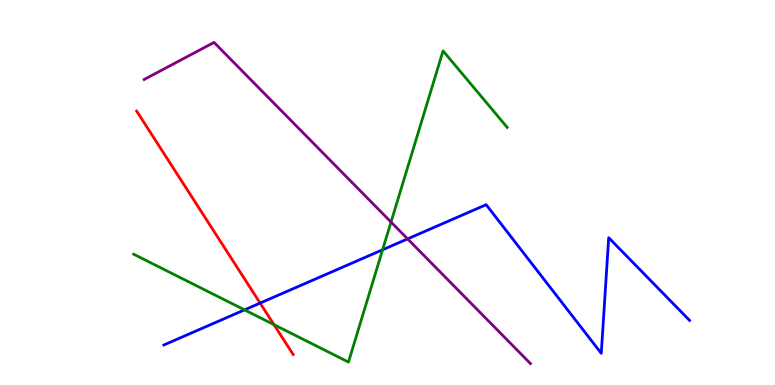[{'lines': ['blue', 'red'], 'intersections': [{'x': 3.36, 'y': 2.13}]}, {'lines': ['green', 'red'], 'intersections': [{'x': 3.54, 'y': 1.57}]}, {'lines': ['purple', 'red'], 'intersections': []}, {'lines': ['blue', 'green'], 'intersections': [{'x': 3.16, 'y': 1.95}, {'x': 4.94, 'y': 3.51}]}, {'lines': ['blue', 'purple'], 'intersections': [{'x': 5.26, 'y': 3.8}]}, {'lines': ['green', 'purple'], 'intersections': [{'x': 5.05, 'y': 4.23}]}]